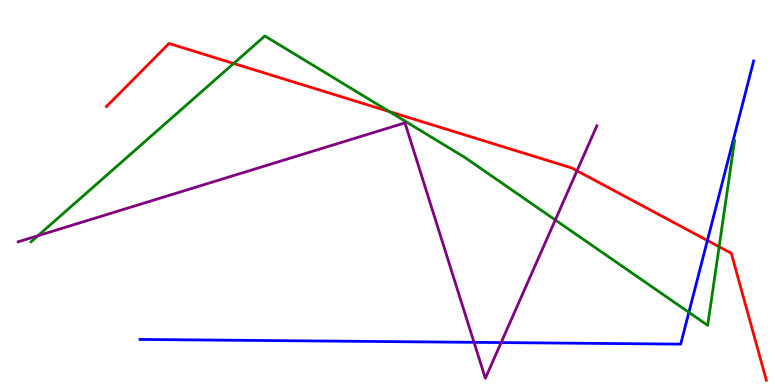[{'lines': ['blue', 'red'], 'intersections': [{'x': 9.13, 'y': 3.75}]}, {'lines': ['green', 'red'], 'intersections': [{'x': 3.01, 'y': 8.35}, {'x': 5.02, 'y': 7.1}, {'x': 9.28, 'y': 3.59}]}, {'lines': ['purple', 'red'], 'intersections': [{'x': 7.45, 'y': 5.56}]}, {'lines': ['blue', 'green'], 'intersections': [{'x': 8.89, 'y': 1.89}]}, {'lines': ['blue', 'purple'], 'intersections': [{'x': 6.12, 'y': 1.11}, {'x': 6.47, 'y': 1.1}]}, {'lines': ['green', 'purple'], 'intersections': [{'x': 0.49, 'y': 3.88}, {'x': 7.16, 'y': 4.29}]}]